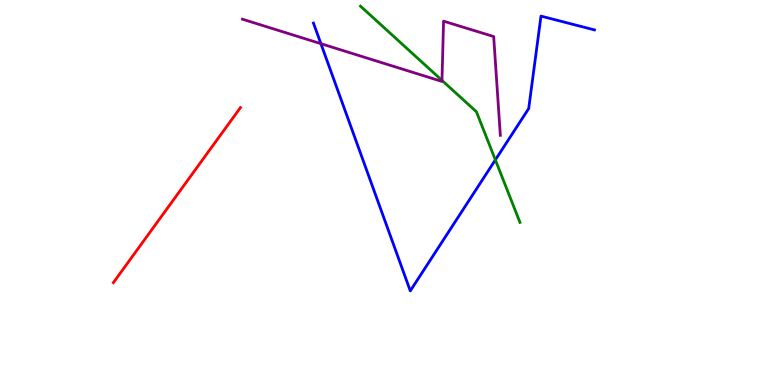[{'lines': ['blue', 'red'], 'intersections': []}, {'lines': ['green', 'red'], 'intersections': []}, {'lines': ['purple', 'red'], 'intersections': []}, {'lines': ['blue', 'green'], 'intersections': [{'x': 6.39, 'y': 5.85}]}, {'lines': ['blue', 'purple'], 'intersections': [{'x': 4.14, 'y': 8.87}]}, {'lines': ['green', 'purple'], 'intersections': [{'x': 5.7, 'y': 7.91}]}]